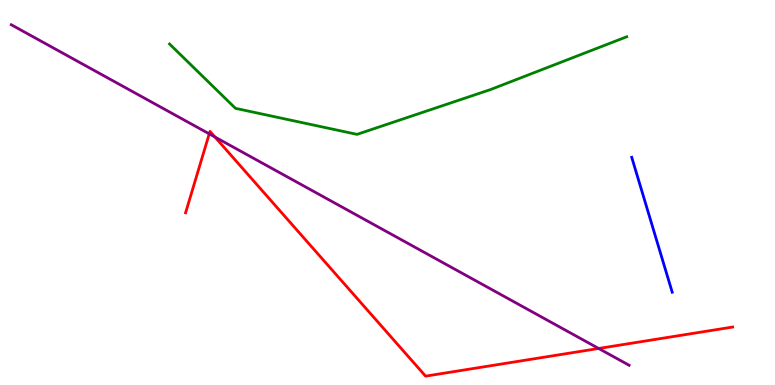[{'lines': ['blue', 'red'], 'intersections': []}, {'lines': ['green', 'red'], 'intersections': []}, {'lines': ['purple', 'red'], 'intersections': [{'x': 2.7, 'y': 6.52}, {'x': 2.77, 'y': 6.44}, {'x': 7.72, 'y': 0.949}]}, {'lines': ['blue', 'green'], 'intersections': []}, {'lines': ['blue', 'purple'], 'intersections': []}, {'lines': ['green', 'purple'], 'intersections': []}]